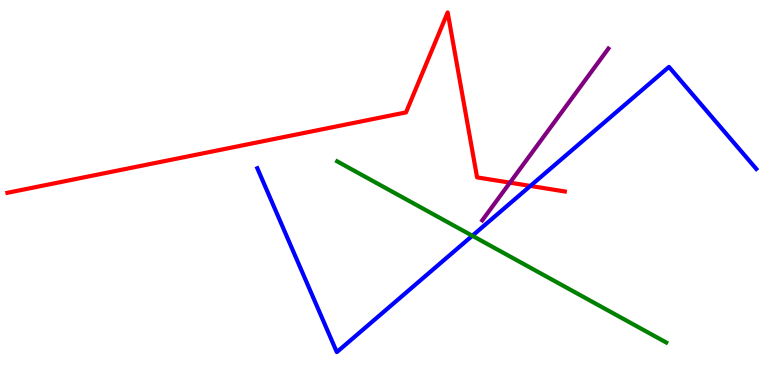[{'lines': ['blue', 'red'], 'intersections': [{'x': 6.84, 'y': 5.17}]}, {'lines': ['green', 'red'], 'intersections': []}, {'lines': ['purple', 'red'], 'intersections': [{'x': 6.58, 'y': 5.26}]}, {'lines': ['blue', 'green'], 'intersections': [{'x': 6.09, 'y': 3.88}]}, {'lines': ['blue', 'purple'], 'intersections': []}, {'lines': ['green', 'purple'], 'intersections': []}]